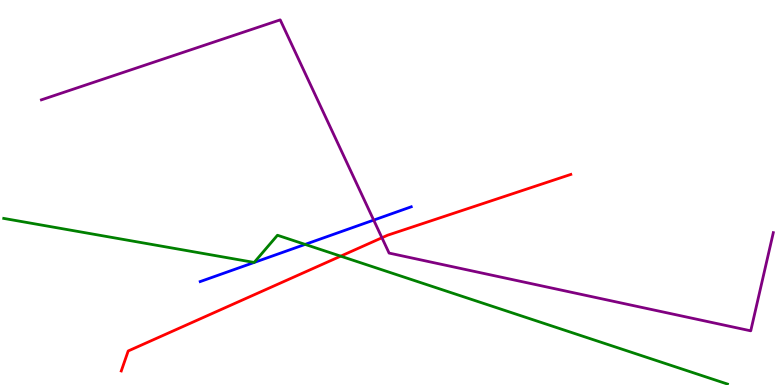[{'lines': ['blue', 'red'], 'intersections': []}, {'lines': ['green', 'red'], 'intersections': [{'x': 4.4, 'y': 3.35}]}, {'lines': ['purple', 'red'], 'intersections': [{'x': 4.93, 'y': 3.82}]}, {'lines': ['blue', 'green'], 'intersections': [{'x': 3.94, 'y': 3.65}]}, {'lines': ['blue', 'purple'], 'intersections': [{'x': 4.82, 'y': 4.28}]}, {'lines': ['green', 'purple'], 'intersections': []}]